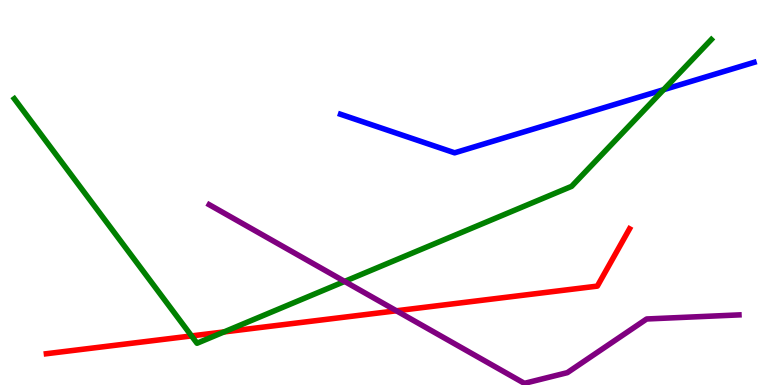[{'lines': ['blue', 'red'], 'intersections': []}, {'lines': ['green', 'red'], 'intersections': [{'x': 2.47, 'y': 1.27}, {'x': 2.89, 'y': 1.38}]}, {'lines': ['purple', 'red'], 'intersections': [{'x': 5.11, 'y': 1.93}]}, {'lines': ['blue', 'green'], 'intersections': [{'x': 8.56, 'y': 7.67}]}, {'lines': ['blue', 'purple'], 'intersections': []}, {'lines': ['green', 'purple'], 'intersections': [{'x': 4.45, 'y': 2.69}]}]